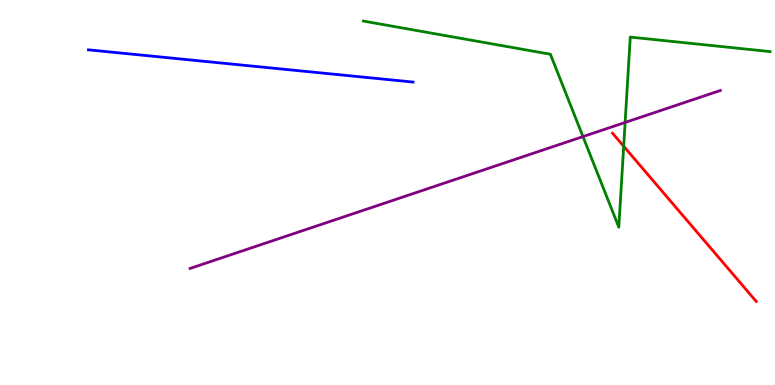[{'lines': ['blue', 'red'], 'intersections': []}, {'lines': ['green', 'red'], 'intersections': [{'x': 8.05, 'y': 6.2}]}, {'lines': ['purple', 'red'], 'intersections': []}, {'lines': ['blue', 'green'], 'intersections': []}, {'lines': ['blue', 'purple'], 'intersections': []}, {'lines': ['green', 'purple'], 'intersections': [{'x': 7.52, 'y': 6.45}, {'x': 8.07, 'y': 6.82}]}]